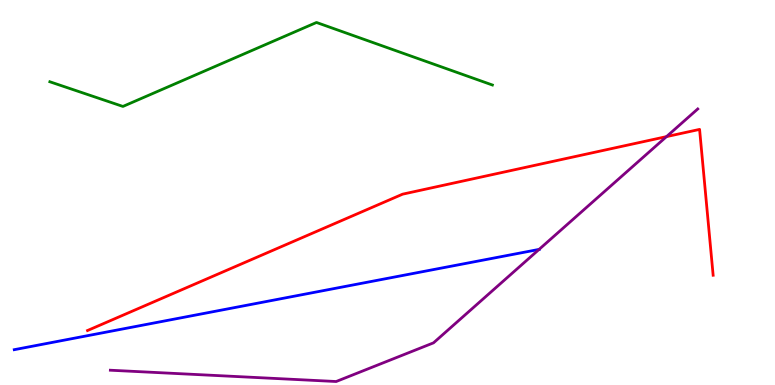[{'lines': ['blue', 'red'], 'intersections': []}, {'lines': ['green', 'red'], 'intersections': []}, {'lines': ['purple', 'red'], 'intersections': [{'x': 8.6, 'y': 6.45}]}, {'lines': ['blue', 'green'], 'intersections': []}, {'lines': ['blue', 'purple'], 'intersections': [{'x': 6.96, 'y': 3.52}]}, {'lines': ['green', 'purple'], 'intersections': []}]